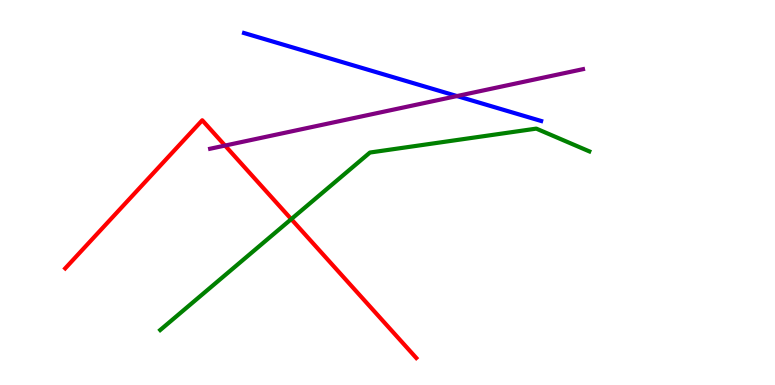[{'lines': ['blue', 'red'], 'intersections': []}, {'lines': ['green', 'red'], 'intersections': [{'x': 3.76, 'y': 4.31}]}, {'lines': ['purple', 'red'], 'intersections': [{'x': 2.9, 'y': 6.22}]}, {'lines': ['blue', 'green'], 'intersections': []}, {'lines': ['blue', 'purple'], 'intersections': [{'x': 5.9, 'y': 7.5}]}, {'lines': ['green', 'purple'], 'intersections': []}]